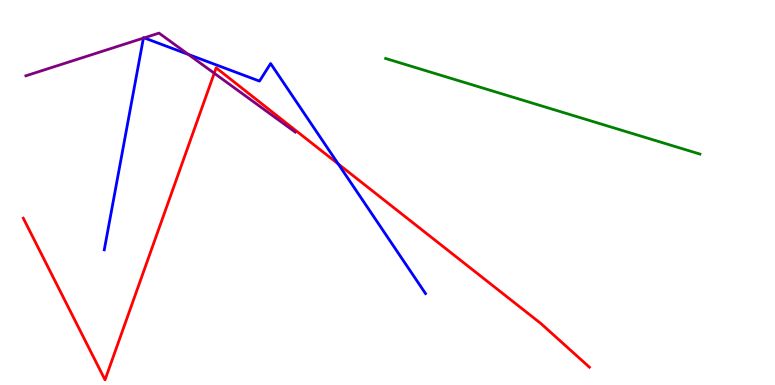[{'lines': ['blue', 'red'], 'intersections': [{'x': 4.36, 'y': 5.74}]}, {'lines': ['green', 'red'], 'intersections': []}, {'lines': ['purple', 'red'], 'intersections': [{'x': 2.76, 'y': 8.1}]}, {'lines': ['blue', 'green'], 'intersections': []}, {'lines': ['blue', 'purple'], 'intersections': [{'x': 1.85, 'y': 9.01}, {'x': 1.86, 'y': 9.02}, {'x': 2.43, 'y': 8.59}]}, {'lines': ['green', 'purple'], 'intersections': []}]